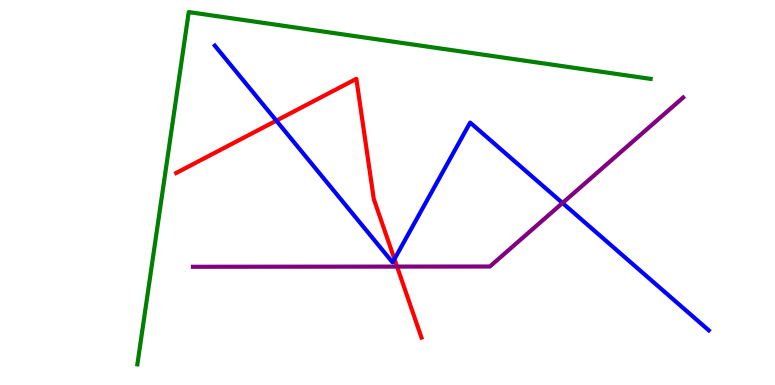[{'lines': ['blue', 'red'], 'intersections': [{'x': 3.57, 'y': 6.87}, {'x': 5.09, 'y': 3.27}]}, {'lines': ['green', 'red'], 'intersections': []}, {'lines': ['purple', 'red'], 'intersections': [{'x': 5.12, 'y': 3.08}]}, {'lines': ['blue', 'green'], 'intersections': []}, {'lines': ['blue', 'purple'], 'intersections': [{'x': 7.26, 'y': 4.73}]}, {'lines': ['green', 'purple'], 'intersections': []}]